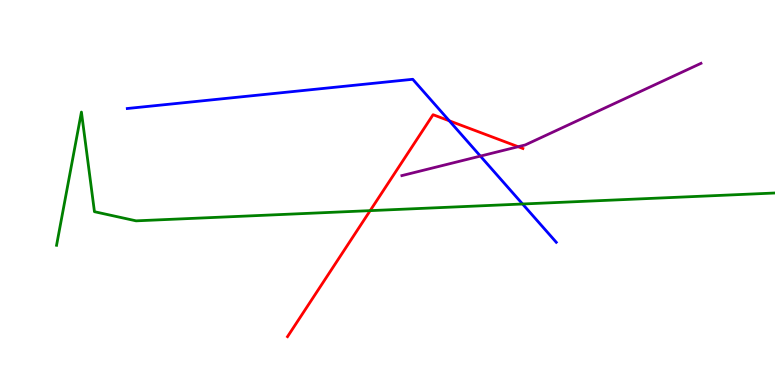[{'lines': ['blue', 'red'], 'intersections': [{'x': 5.8, 'y': 6.86}]}, {'lines': ['green', 'red'], 'intersections': [{'x': 4.78, 'y': 4.53}]}, {'lines': ['purple', 'red'], 'intersections': [{'x': 6.69, 'y': 6.19}]}, {'lines': ['blue', 'green'], 'intersections': [{'x': 6.74, 'y': 4.7}]}, {'lines': ['blue', 'purple'], 'intersections': [{'x': 6.2, 'y': 5.95}]}, {'lines': ['green', 'purple'], 'intersections': []}]